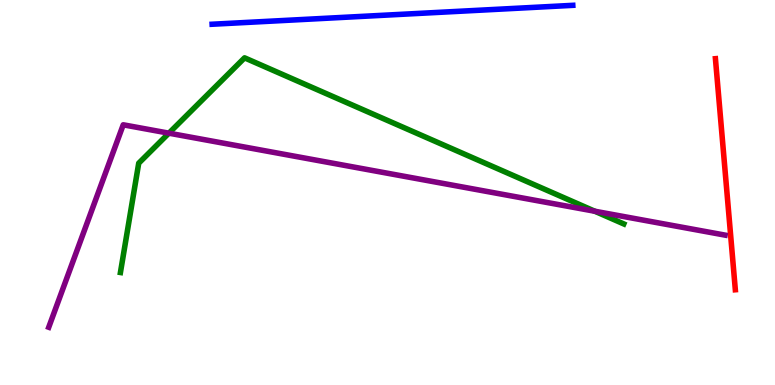[{'lines': ['blue', 'red'], 'intersections': []}, {'lines': ['green', 'red'], 'intersections': []}, {'lines': ['purple', 'red'], 'intersections': []}, {'lines': ['blue', 'green'], 'intersections': []}, {'lines': ['blue', 'purple'], 'intersections': []}, {'lines': ['green', 'purple'], 'intersections': [{'x': 2.18, 'y': 6.54}, {'x': 7.68, 'y': 4.51}]}]